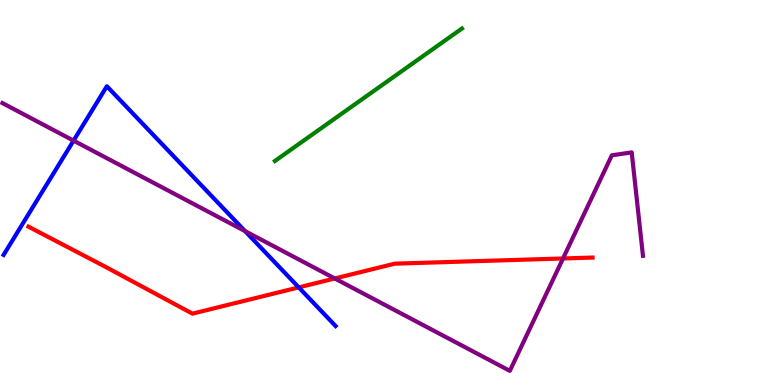[{'lines': ['blue', 'red'], 'intersections': [{'x': 3.85, 'y': 2.54}]}, {'lines': ['green', 'red'], 'intersections': []}, {'lines': ['purple', 'red'], 'intersections': [{'x': 4.32, 'y': 2.77}, {'x': 7.26, 'y': 3.29}]}, {'lines': ['blue', 'green'], 'intersections': []}, {'lines': ['blue', 'purple'], 'intersections': [{'x': 0.949, 'y': 6.35}, {'x': 3.16, 'y': 4.0}]}, {'lines': ['green', 'purple'], 'intersections': []}]